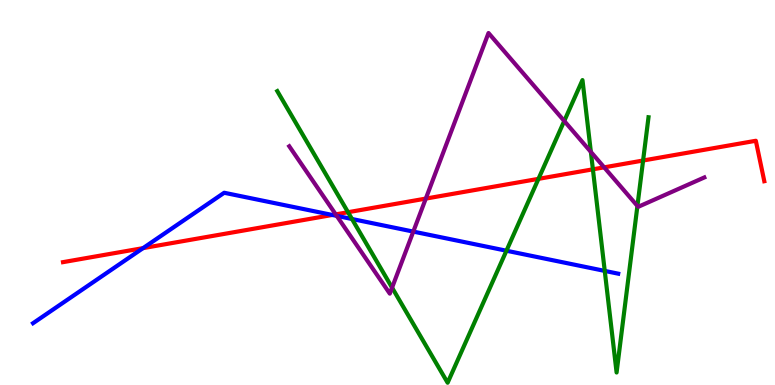[{'lines': ['blue', 'red'], 'intersections': [{'x': 1.85, 'y': 3.56}, {'x': 4.29, 'y': 4.42}]}, {'lines': ['green', 'red'], 'intersections': [{'x': 4.49, 'y': 4.49}, {'x': 6.95, 'y': 5.35}, {'x': 7.65, 'y': 5.6}, {'x': 8.3, 'y': 5.83}]}, {'lines': ['purple', 'red'], 'intersections': [{'x': 4.33, 'y': 4.43}, {'x': 5.49, 'y': 4.84}, {'x': 7.8, 'y': 5.65}]}, {'lines': ['blue', 'green'], 'intersections': [{'x': 4.54, 'y': 4.31}, {'x': 6.53, 'y': 3.49}, {'x': 7.8, 'y': 2.96}]}, {'lines': ['blue', 'purple'], 'intersections': [{'x': 4.35, 'y': 4.39}, {'x': 5.33, 'y': 3.98}]}, {'lines': ['green', 'purple'], 'intersections': [{'x': 5.06, 'y': 2.53}, {'x': 7.28, 'y': 6.86}, {'x': 7.62, 'y': 6.05}, {'x': 8.22, 'y': 4.65}]}]